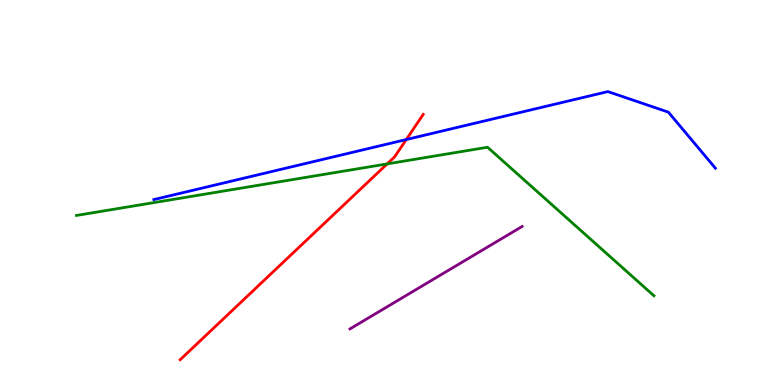[{'lines': ['blue', 'red'], 'intersections': [{'x': 5.24, 'y': 6.38}]}, {'lines': ['green', 'red'], 'intersections': [{'x': 5.0, 'y': 5.74}]}, {'lines': ['purple', 'red'], 'intersections': []}, {'lines': ['blue', 'green'], 'intersections': []}, {'lines': ['blue', 'purple'], 'intersections': []}, {'lines': ['green', 'purple'], 'intersections': []}]